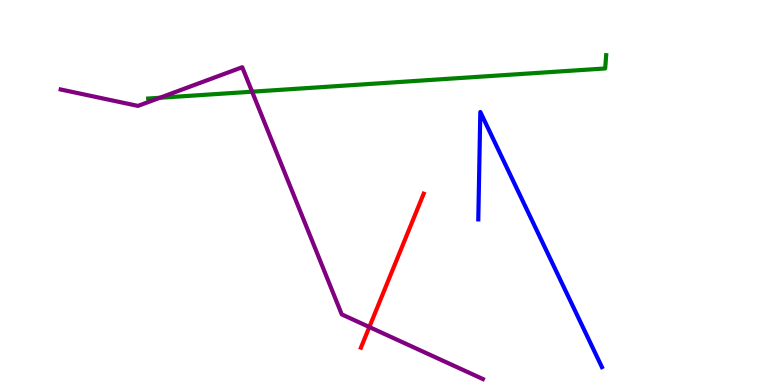[{'lines': ['blue', 'red'], 'intersections': []}, {'lines': ['green', 'red'], 'intersections': []}, {'lines': ['purple', 'red'], 'intersections': [{'x': 4.77, 'y': 1.51}]}, {'lines': ['blue', 'green'], 'intersections': []}, {'lines': ['blue', 'purple'], 'intersections': []}, {'lines': ['green', 'purple'], 'intersections': [{'x': 2.06, 'y': 7.46}, {'x': 3.25, 'y': 7.62}]}]